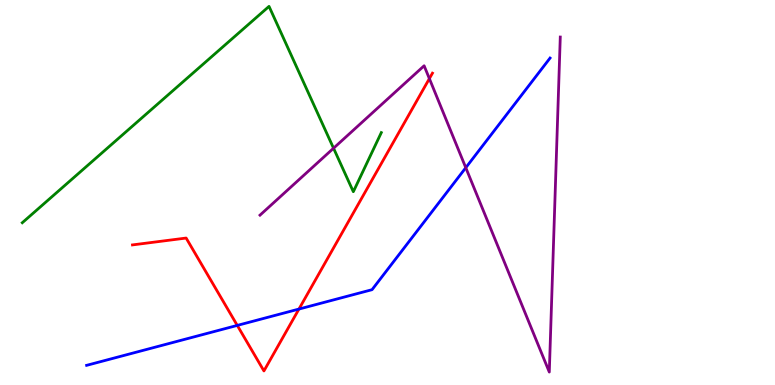[{'lines': ['blue', 'red'], 'intersections': [{'x': 3.06, 'y': 1.55}, {'x': 3.86, 'y': 1.97}]}, {'lines': ['green', 'red'], 'intersections': []}, {'lines': ['purple', 'red'], 'intersections': [{'x': 5.54, 'y': 7.96}]}, {'lines': ['blue', 'green'], 'intersections': []}, {'lines': ['blue', 'purple'], 'intersections': [{'x': 6.01, 'y': 5.64}]}, {'lines': ['green', 'purple'], 'intersections': [{'x': 4.3, 'y': 6.15}]}]